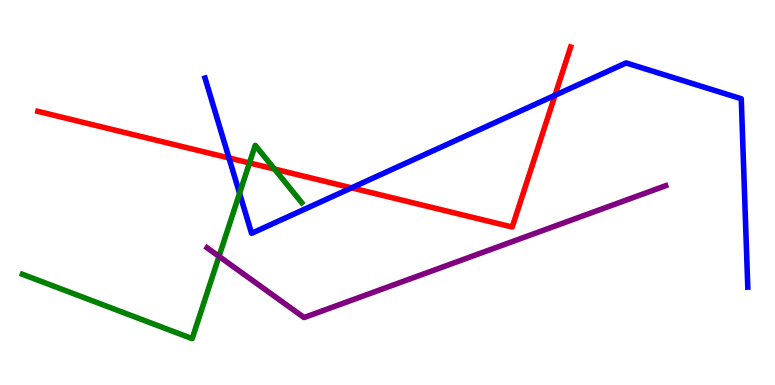[{'lines': ['blue', 'red'], 'intersections': [{'x': 2.95, 'y': 5.9}, {'x': 4.54, 'y': 5.12}, {'x': 7.16, 'y': 7.52}]}, {'lines': ['green', 'red'], 'intersections': [{'x': 3.22, 'y': 5.77}, {'x': 3.54, 'y': 5.61}]}, {'lines': ['purple', 'red'], 'intersections': []}, {'lines': ['blue', 'green'], 'intersections': [{'x': 3.09, 'y': 4.98}]}, {'lines': ['blue', 'purple'], 'intersections': []}, {'lines': ['green', 'purple'], 'intersections': [{'x': 2.83, 'y': 3.34}]}]